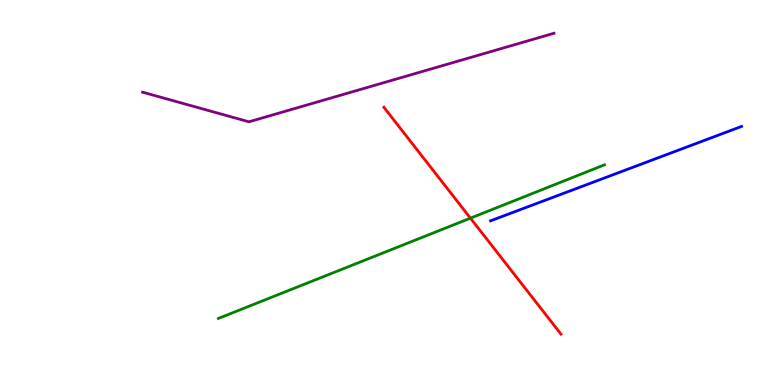[{'lines': ['blue', 'red'], 'intersections': []}, {'lines': ['green', 'red'], 'intersections': [{'x': 6.07, 'y': 4.33}]}, {'lines': ['purple', 'red'], 'intersections': []}, {'lines': ['blue', 'green'], 'intersections': []}, {'lines': ['blue', 'purple'], 'intersections': []}, {'lines': ['green', 'purple'], 'intersections': []}]